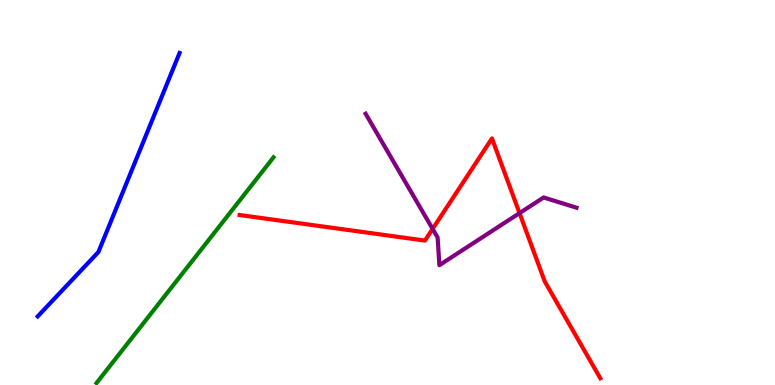[{'lines': ['blue', 'red'], 'intersections': []}, {'lines': ['green', 'red'], 'intersections': []}, {'lines': ['purple', 'red'], 'intersections': [{'x': 5.58, 'y': 4.05}, {'x': 6.7, 'y': 4.46}]}, {'lines': ['blue', 'green'], 'intersections': []}, {'lines': ['blue', 'purple'], 'intersections': []}, {'lines': ['green', 'purple'], 'intersections': []}]